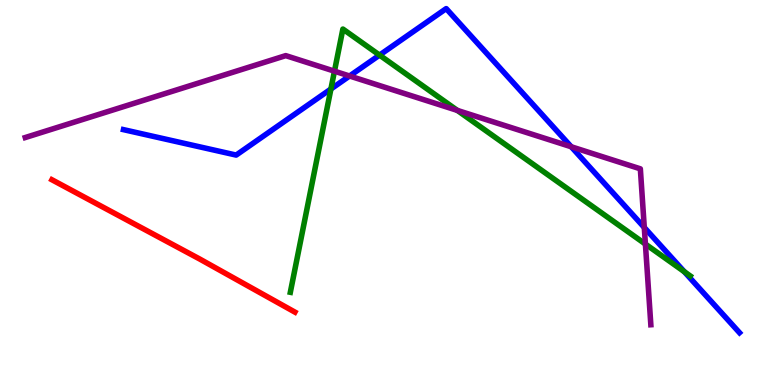[{'lines': ['blue', 'red'], 'intersections': []}, {'lines': ['green', 'red'], 'intersections': []}, {'lines': ['purple', 'red'], 'intersections': []}, {'lines': ['blue', 'green'], 'intersections': [{'x': 4.27, 'y': 7.69}, {'x': 4.9, 'y': 8.57}, {'x': 8.83, 'y': 2.94}]}, {'lines': ['blue', 'purple'], 'intersections': [{'x': 4.51, 'y': 8.03}, {'x': 7.37, 'y': 6.19}, {'x': 8.31, 'y': 4.09}]}, {'lines': ['green', 'purple'], 'intersections': [{'x': 4.32, 'y': 8.15}, {'x': 5.9, 'y': 7.13}, {'x': 8.33, 'y': 3.66}]}]